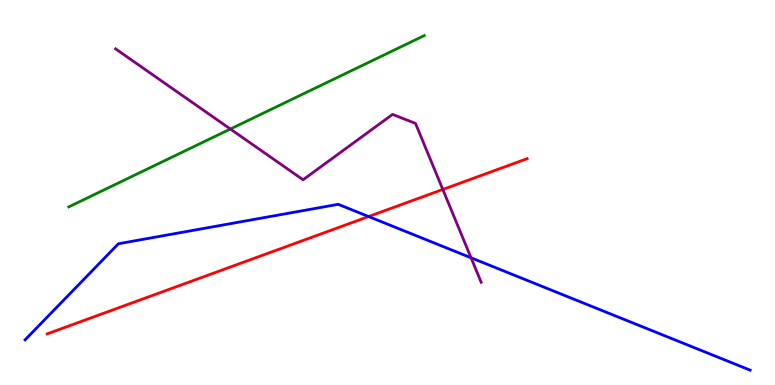[{'lines': ['blue', 'red'], 'intersections': [{'x': 4.76, 'y': 4.38}]}, {'lines': ['green', 'red'], 'intersections': []}, {'lines': ['purple', 'red'], 'intersections': [{'x': 5.71, 'y': 5.08}]}, {'lines': ['blue', 'green'], 'intersections': []}, {'lines': ['blue', 'purple'], 'intersections': [{'x': 6.08, 'y': 3.3}]}, {'lines': ['green', 'purple'], 'intersections': [{'x': 2.97, 'y': 6.65}]}]